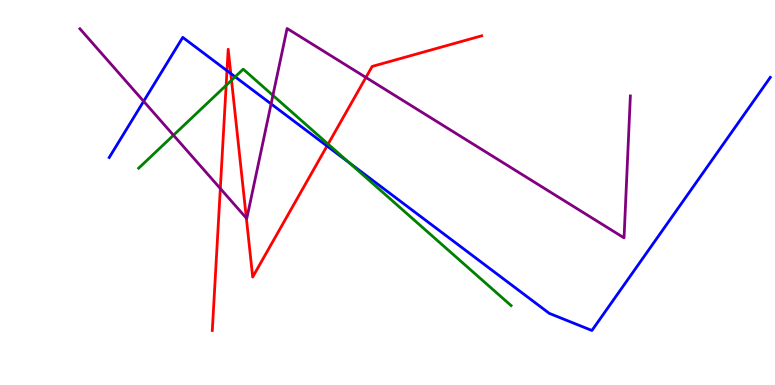[{'lines': ['blue', 'red'], 'intersections': [{'x': 2.93, 'y': 8.16}, {'x': 2.98, 'y': 8.09}, {'x': 4.22, 'y': 6.21}]}, {'lines': ['green', 'red'], 'intersections': [{'x': 2.92, 'y': 7.78}, {'x': 2.99, 'y': 7.92}, {'x': 4.23, 'y': 6.26}]}, {'lines': ['purple', 'red'], 'intersections': [{'x': 2.84, 'y': 5.1}, {'x': 3.18, 'y': 4.33}, {'x': 4.72, 'y': 7.99}]}, {'lines': ['blue', 'green'], 'intersections': [{'x': 3.03, 'y': 8.0}, {'x': 4.51, 'y': 5.77}]}, {'lines': ['blue', 'purple'], 'intersections': [{'x': 1.85, 'y': 7.37}, {'x': 3.5, 'y': 7.3}]}, {'lines': ['green', 'purple'], 'intersections': [{'x': 2.24, 'y': 6.49}, {'x': 3.52, 'y': 7.52}]}]